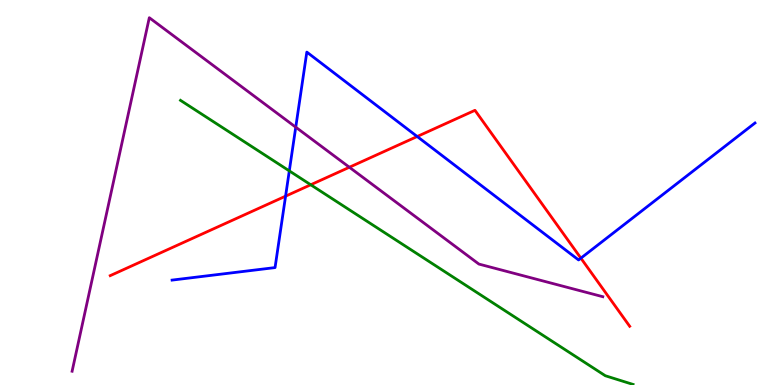[{'lines': ['blue', 'red'], 'intersections': [{'x': 3.68, 'y': 4.9}, {'x': 5.38, 'y': 6.45}, {'x': 7.5, 'y': 3.29}]}, {'lines': ['green', 'red'], 'intersections': [{'x': 4.01, 'y': 5.2}]}, {'lines': ['purple', 'red'], 'intersections': [{'x': 4.51, 'y': 5.66}]}, {'lines': ['blue', 'green'], 'intersections': [{'x': 3.73, 'y': 5.56}]}, {'lines': ['blue', 'purple'], 'intersections': [{'x': 3.82, 'y': 6.7}]}, {'lines': ['green', 'purple'], 'intersections': []}]